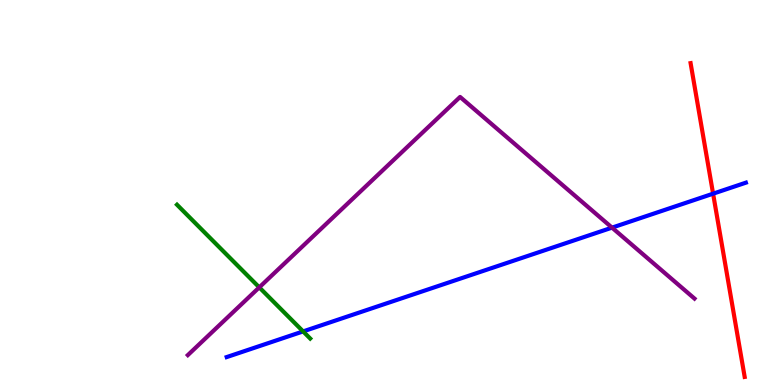[{'lines': ['blue', 'red'], 'intersections': [{'x': 9.2, 'y': 4.97}]}, {'lines': ['green', 'red'], 'intersections': []}, {'lines': ['purple', 'red'], 'intersections': []}, {'lines': ['blue', 'green'], 'intersections': [{'x': 3.91, 'y': 1.39}]}, {'lines': ['blue', 'purple'], 'intersections': [{'x': 7.9, 'y': 4.09}]}, {'lines': ['green', 'purple'], 'intersections': [{'x': 3.35, 'y': 2.54}]}]